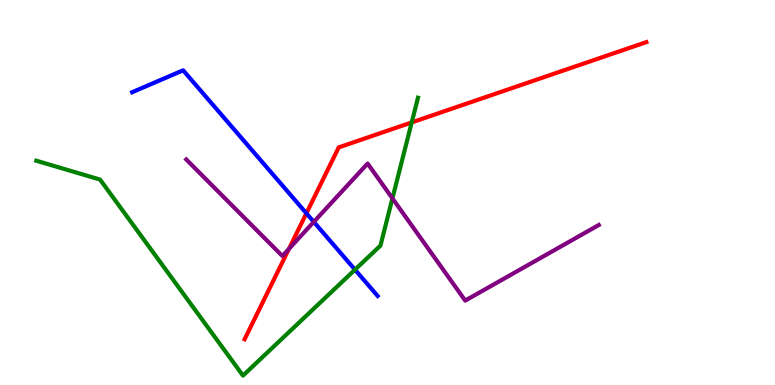[{'lines': ['blue', 'red'], 'intersections': [{'x': 3.95, 'y': 4.46}]}, {'lines': ['green', 'red'], 'intersections': [{'x': 5.31, 'y': 6.82}]}, {'lines': ['purple', 'red'], 'intersections': [{'x': 3.73, 'y': 3.54}]}, {'lines': ['blue', 'green'], 'intersections': [{'x': 4.58, 'y': 3.0}]}, {'lines': ['blue', 'purple'], 'intersections': [{'x': 4.05, 'y': 4.24}]}, {'lines': ['green', 'purple'], 'intersections': [{'x': 5.06, 'y': 4.85}]}]